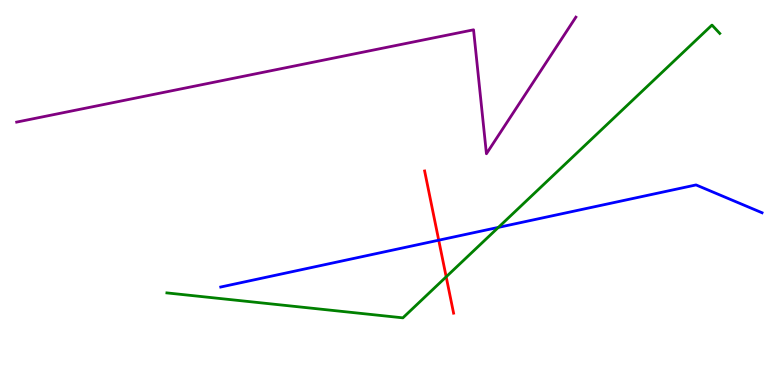[{'lines': ['blue', 'red'], 'intersections': [{'x': 5.66, 'y': 3.76}]}, {'lines': ['green', 'red'], 'intersections': [{'x': 5.76, 'y': 2.81}]}, {'lines': ['purple', 'red'], 'intersections': []}, {'lines': ['blue', 'green'], 'intersections': [{'x': 6.43, 'y': 4.09}]}, {'lines': ['blue', 'purple'], 'intersections': []}, {'lines': ['green', 'purple'], 'intersections': []}]